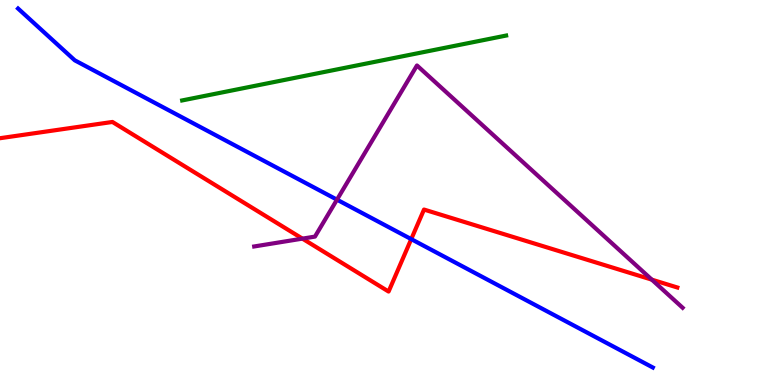[{'lines': ['blue', 'red'], 'intersections': [{'x': 5.31, 'y': 3.79}]}, {'lines': ['green', 'red'], 'intersections': []}, {'lines': ['purple', 'red'], 'intersections': [{'x': 3.9, 'y': 3.8}, {'x': 8.41, 'y': 2.74}]}, {'lines': ['blue', 'green'], 'intersections': []}, {'lines': ['blue', 'purple'], 'intersections': [{'x': 4.35, 'y': 4.81}]}, {'lines': ['green', 'purple'], 'intersections': []}]